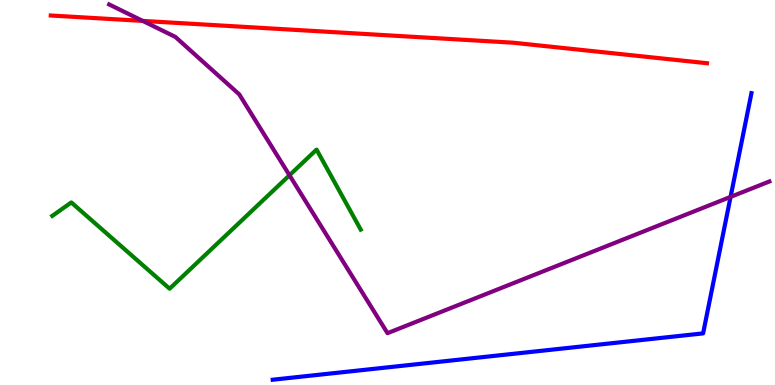[{'lines': ['blue', 'red'], 'intersections': []}, {'lines': ['green', 'red'], 'intersections': []}, {'lines': ['purple', 'red'], 'intersections': [{'x': 1.84, 'y': 9.46}]}, {'lines': ['blue', 'green'], 'intersections': []}, {'lines': ['blue', 'purple'], 'intersections': [{'x': 9.43, 'y': 4.89}]}, {'lines': ['green', 'purple'], 'intersections': [{'x': 3.74, 'y': 5.45}]}]